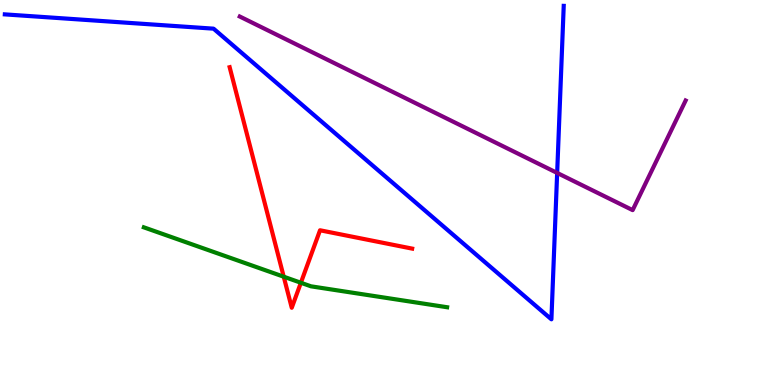[{'lines': ['blue', 'red'], 'intersections': []}, {'lines': ['green', 'red'], 'intersections': [{'x': 3.66, 'y': 2.81}, {'x': 3.88, 'y': 2.66}]}, {'lines': ['purple', 'red'], 'intersections': []}, {'lines': ['blue', 'green'], 'intersections': []}, {'lines': ['blue', 'purple'], 'intersections': [{'x': 7.19, 'y': 5.51}]}, {'lines': ['green', 'purple'], 'intersections': []}]